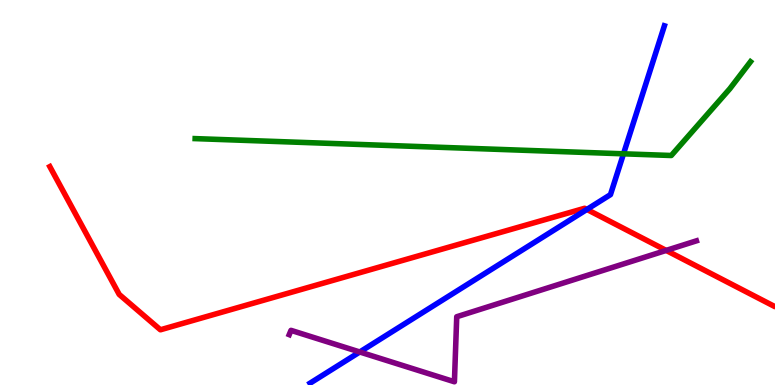[{'lines': ['blue', 'red'], 'intersections': [{'x': 7.57, 'y': 4.56}]}, {'lines': ['green', 'red'], 'intersections': []}, {'lines': ['purple', 'red'], 'intersections': [{'x': 8.6, 'y': 3.5}]}, {'lines': ['blue', 'green'], 'intersections': [{'x': 8.05, 'y': 6.0}]}, {'lines': ['blue', 'purple'], 'intersections': [{'x': 4.64, 'y': 0.857}]}, {'lines': ['green', 'purple'], 'intersections': []}]